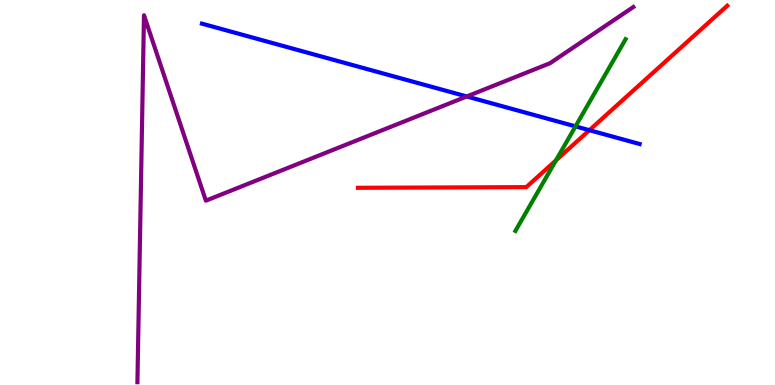[{'lines': ['blue', 'red'], 'intersections': [{'x': 7.6, 'y': 6.62}]}, {'lines': ['green', 'red'], 'intersections': [{'x': 7.17, 'y': 5.84}]}, {'lines': ['purple', 'red'], 'intersections': []}, {'lines': ['blue', 'green'], 'intersections': [{'x': 7.43, 'y': 6.72}]}, {'lines': ['blue', 'purple'], 'intersections': [{'x': 6.02, 'y': 7.49}]}, {'lines': ['green', 'purple'], 'intersections': []}]